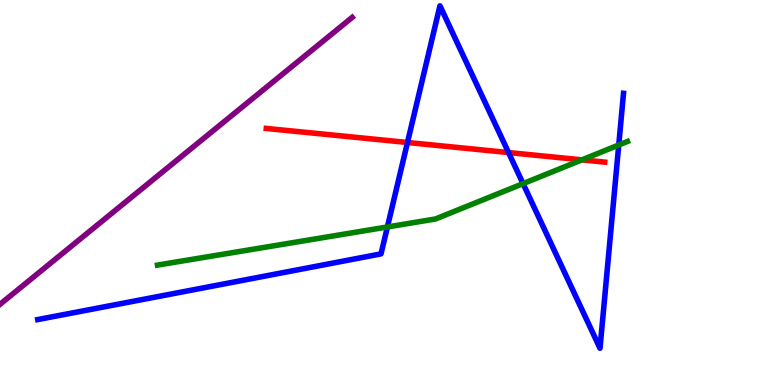[{'lines': ['blue', 'red'], 'intersections': [{'x': 5.26, 'y': 6.3}, {'x': 6.56, 'y': 6.04}]}, {'lines': ['green', 'red'], 'intersections': [{'x': 7.51, 'y': 5.85}]}, {'lines': ['purple', 'red'], 'intersections': []}, {'lines': ['blue', 'green'], 'intersections': [{'x': 5.0, 'y': 4.11}, {'x': 6.75, 'y': 5.23}, {'x': 7.98, 'y': 6.23}]}, {'lines': ['blue', 'purple'], 'intersections': []}, {'lines': ['green', 'purple'], 'intersections': []}]